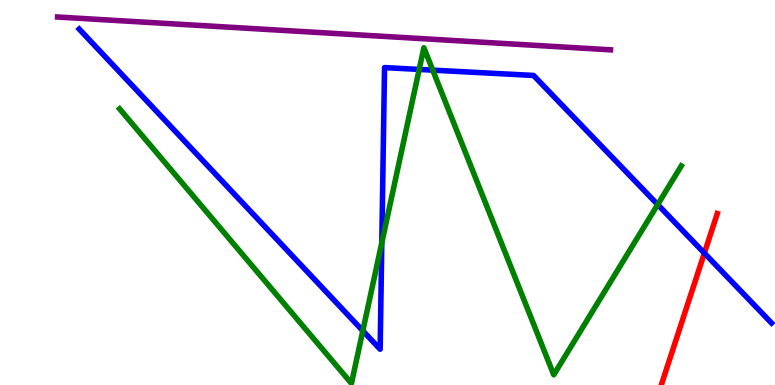[{'lines': ['blue', 'red'], 'intersections': [{'x': 9.09, 'y': 3.42}]}, {'lines': ['green', 'red'], 'intersections': []}, {'lines': ['purple', 'red'], 'intersections': []}, {'lines': ['blue', 'green'], 'intersections': [{'x': 4.68, 'y': 1.41}, {'x': 4.93, 'y': 3.69}, {'x': 5.41, 'y': 8.2}, {'x': 5.58, 'y': 8.18}, {'x': 8.49, 'y': 4.69}]}, {'lines': ['blue', 'purple'], 'intersections': []}, {'lines': ['green', 'purple'], 'intersections': []}]